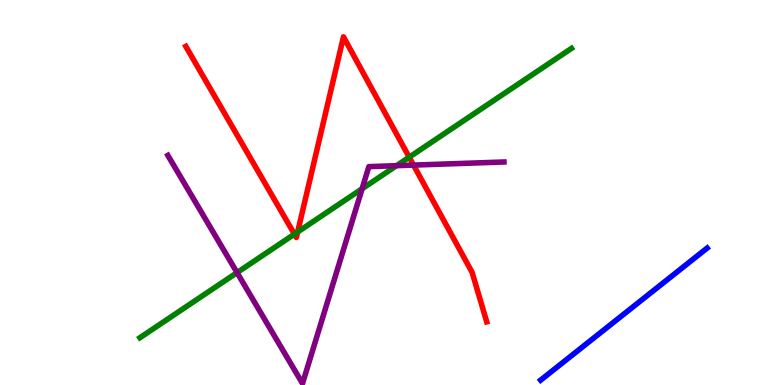[{'lines': ['blue', 'red'], 'intersections': []}, {'lines': ['green', 'red'], 'intersections': [{'x': 3.8, 'y': 3.92}, {'x': 3.84, 'y': 3.97}, {'x': 5.28, 'y': 5.92}]}, {'lines': ['purple', 'red'], 'intersections': [{'x': 5.34, 'y': 5.71}]}, {'lines': ['blue', 'green'], 'intersections': []}, {'lines': ['blue', 'purple'], 'intersections': []}, {'lines': ['green', 'purple'], 'intersections': [{'x': 3.06, 'y': 2.92}, {'x': 4.67, 'y': 5.1}, {'x': 5.12, 'y': 5.7}]}]